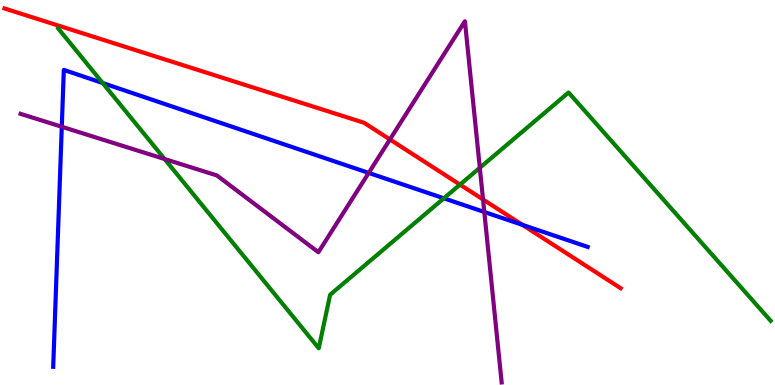[{'lines': ['blue', 'red'], 'intersections': [{'x': 6.74, 'y': 4.16}]}, {'lines': ['green', 'red'], 'intersections': [{'x': 5.94, 'y': 5.2}]}, {'lines': ['purple', 'red'], 'intersections': [{'x': 5.03, 'y': 6.38}, {'x': 6.23, 'y': 4.82}]}, {'lines': ['blue', 'green'], 'intersections': [{'x': 1.33, 'y': 7.84}, {'x': 5.73, 'y': 4.85}]}, {'lines': ['blue', 'purple'], 'intersections': [{'x': 0.797, 'y': 6.71}, {'x': 4.76, 'y': 5.51}, {'x': 6.25, 'y': 4.49}]}, {'lines': ['green', 'purple'], 'intersections': [{'x': 2.12, 'y': 5.87}, {'x': 6.19, 'y': 5.64}]}]